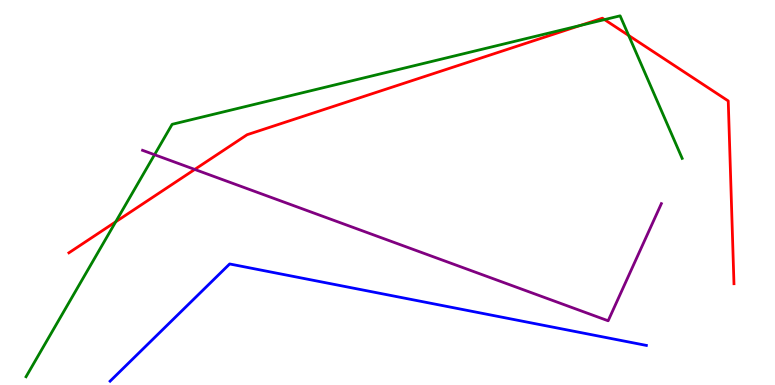[{'lines': ['blue', 'red'], 'intersections': []}, {'lines': ['green', 'red'], 'intersections': [{'x': 1.49, 'y': 4.24}, {'x': 7.48, 'y': 9.34}, {'x': 7.8, 'y': 9.49}, {'x': 8.11, 'y': 9.08}]}, {'lines': ['purple', 'red'], 'intersections': [{'x': 2.51, 'y': 5.6}]}, {'lines': ['blue', 'green'], 'intersections': []}, {'lines': ['blue', 'purple'], 'intersections': []}, {'lines': ['green', 'purple'], 'intersections': [{'x': 1.99, 'y': 5.98}]}]